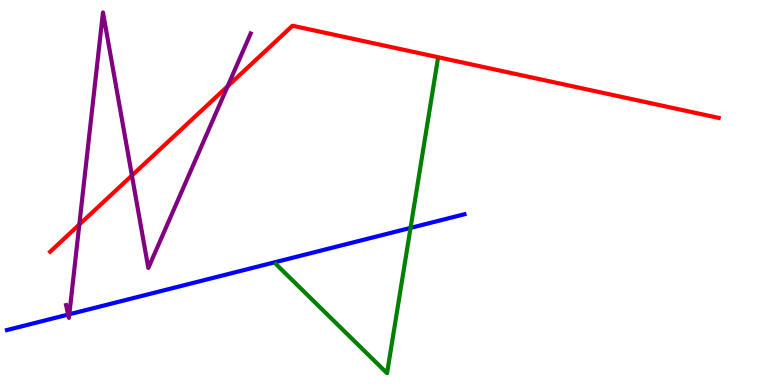[{'lines': ['blue', 'red'], 'intersections': []}, {'lines': ['green', 'red'], 'intersections': []}, {'lines': ['purple', 'red'], 'intersections': [{'x': 1.02, 'y': 4.17}, {'x': 1.7, 'y': 5.44}, {'x': 2.94, 'y': 7.76}]}, {'lines': ['blue', 'green'], 'intersections': [{'x': 5.3, 'y': 4.08}]}, {'lines': ['blue', 'purple'], 'intersections': [{'x': 0.88, 'y': 1.83}, {'x': 0.895, 'y': 1.84}]}, {'lines': ['green', 'purple'], 'intersections': []}]